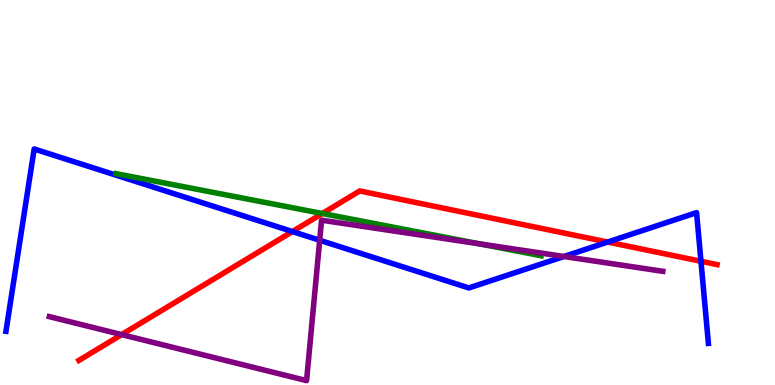[{'lines': ['blue', 'red'], 'intersections': [{'x': 3.77, 'y': 3.99}, {'x': 7.84, 'y': 3.71}, {'x': 9.04, 'y': 3.21}]}, {'lines': ['green', 'red'], 'intersections': [{'x': 4.16, 'y': 4.45}]}, {'lines': ['purple', 'red'], 'intersections': [{'x': 1.57, 'y': 1.31}]}, {'lines': ['blue', 'green'], 'intersections': []}, {'lines': ['blue', 'purple'], 'intersections': [{'x': 4.13, 'y': 3.76}, {'x': 7.28, 'y': 3.34}]}, {'lines': ['green', 'purple'], 'intersections': [{'x': 6.19, 'y': 3.67}]}]